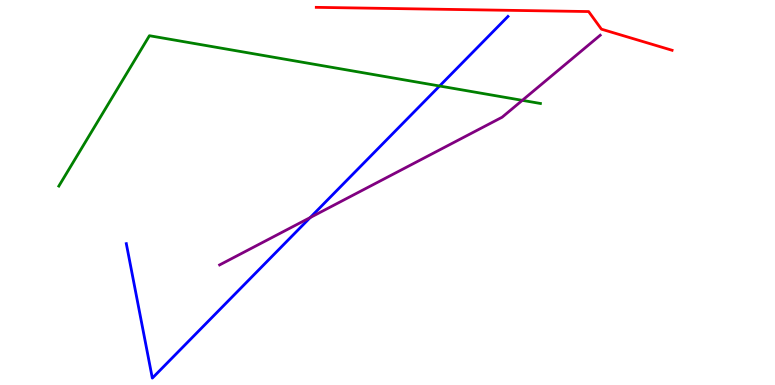[{'lines': ['blue', 'red'], 'intersections': []}, {'lines': ['green', 'red'], 'intersections': []}, {'lines': ['purple', 'red'], 'intersections': []}, {'lines': ['blue', 'green'], 'intersections': [{'x': 5.67, 'y': 7.77}]}, {'lines': ['blue', 'purple'], 'intersections': [{'x': 4.0, 'y': 4.35}]}, {'lines': ['green', 'purple'], 'intersections': [{'x': 6.74, 'y': 7.39}]}]